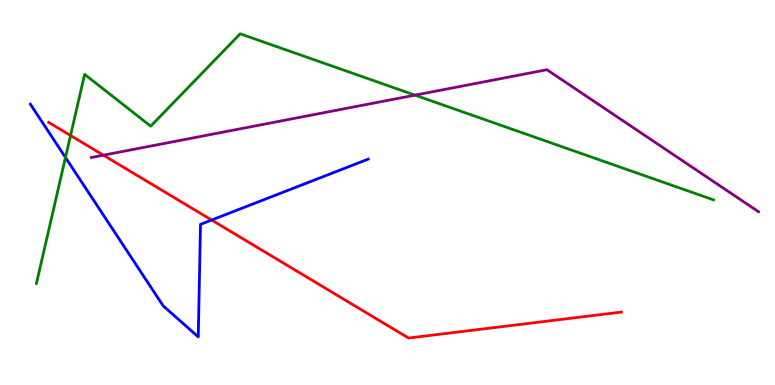[{'lines': ['blue', 'red'], 'intersections': [{'x': 2.73, 'y': 4.28}]}, {'lines': ['green', 'red'], 'intersections': [{'x': 0.91, 'y': 6.48}]}, {'lines': ['purple', 'red'], 'intersections': [{'x': 1.33, 'y': 5.97}]}, {'lines': ['blue', 'green'], 'intersections': [{'x': 0.845, 'y': 5.91}]}, {'lines': ['blue', 'purple'], 'intersections': []}, {'lines': ['green', 'purple'], 'intersections': [{'x': 5.36, 'y': 7.53}]}]